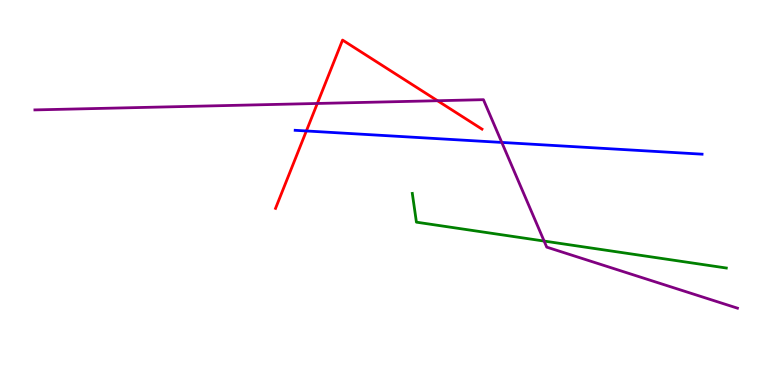[{'lines': ['blue', 'red'], 'intersections': [{'x': 3.95, 'y': 6.6}]}, {'lines': ['green', 'red'], 'intersections': []}, {'lines': ['purple', 'red'], 'intersections': [{'x': 4.09, 'y': 7.31}, {'x': 5.65, 'y': 7.38}]}, {'lines': ['blue', 'green'], 'intersections': []}, {'lines': ['blue', 'purple'], 'intersections': [{'x': 6.47, 'y': 6.3}]}, {'lines': ['green', 'purple'], 'intersections': [{'x': 7.02, 'y': 3.74}]}]